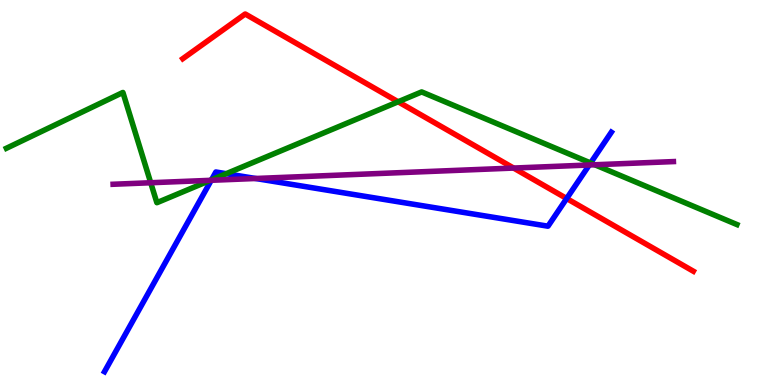[{'lines': ['blue', 'red'], 'intersections': [{'x': 7.31, 'y': 4.84}]}, {'lines': ['green', 'red'], 'intersections': [{'x': 5.14, 'y': 7.36}]}, {'lines': ['purple', 'red'], 'intersections': [{'x': 6.63, 'y': 5.63}]}, {'lines': ['blue', 'green'], 'intersections': [{'x': 2.73, 'y': 5.33}, {'x': 2.92, 'y': 5.49}, {'x': 7.62, 'y': 5.77}]}, {'lines': ['blue', 'purple'], 'intersections': [{'x': 2.73, 'y': 5.32}, {'x': 3.3, 'y': 5.36}, {'x': 7.6, 'y': 5.71}]}, {'lines': ['green', 'purple'], 'intersections': [{'x': 1.94, 'y': 5.25}, {'x': 2.71, 'y': 5.32}, {'x': 7.68, 'y': 5.72}]}]